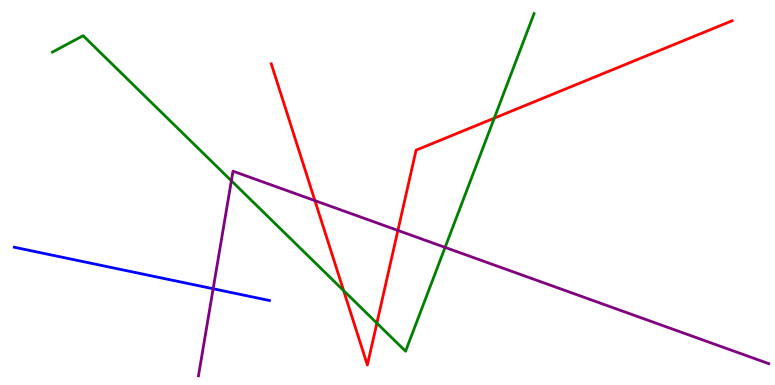[{'lines': ['blue', 'red'], 'intersections': []}, {'lines': ['green', 'red'], 'intersections': [{'x': 4.43, 'y': 2.45}, {'x': 4.86, 'y': 1.61}, {'x': 6.38, 'y': 6.93}]}, {'lines': ['purple', 'red'], 'intersections': [{'x': 4.06, 'y': 4.79}, {'x': 5.13, 'y': 4.01}]}, {'lines': ['blue', 'green'], 'intersections': []}, {'lines': ['blue', 'purple'], 'intersections': [{'x': 2.75, 'y': 2.5}]}, {'lines': ['green', 'purple'], 'intersections': [{'x': 2.99, 'y': 5.3}, {'x': 5.74, 'y': 3.57}]}]